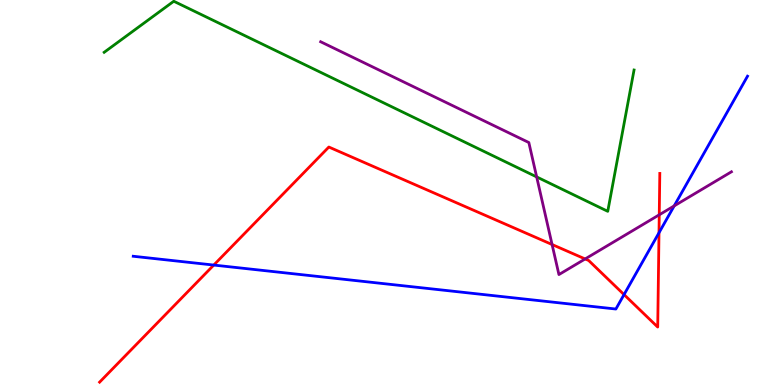[{'lines': ['blue', 'red'], 'intersections': [{'x': 2.76, 'y': 3.12}, {'x': 8.05, 'y': 2.35}, {'x': 8.5, 'y': 3.95}]}, {'lines': ['green', 'red'], 'intersections': []}, {'lines': ['purple', 'red'], 'intersections': [{'x': 7.12, 'y': 3.65}, {'x': 7.55, 'y': 3.27}, {'x': 8.51, 'y': 4.42}]}, {'lines': ['blue', 'green'], 'intersections': []}, {'lines': ['blue', 'purple'], 'intersections': [{'x': 8.7, 'y': 4.65}]}, {'lines': ['green', 'purple'], 'intersections': [{'x': 6.92, 'y': 5.4}]}]